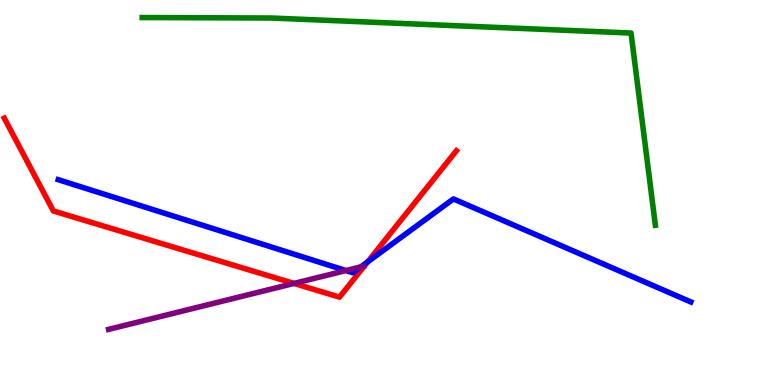[{'lines': ['blue', 'red'], 'intersections': [{'x': 4.74, 'y': 3.2}]}, {'lines': ['green', 'red'], 'intersections': []}, {'lines': ['purple', 'red'], 'intersections': [{'x': 3.79, 'y': 2.64}]}, {'lines': ['blue', 'green'], 'intersections': []}, {'lines': ['blue', 'purple'], 'intersections': [{'x': 4.46, 'y': 2.97}, {'x': 4.66, 'y': 3.07}]}, {'lines': ['green', 'purple'], 'intersections': []}]